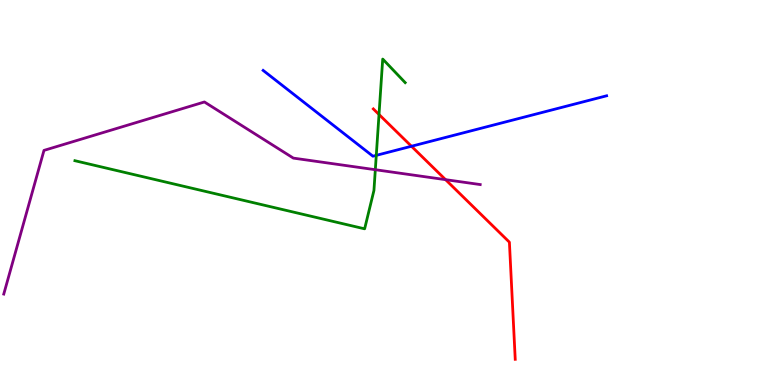[{'lines': ['blue', 'red'], 'intersections': [{'x': 5.31, 'y': 6.2}]}, {'lines': ['green', 'red'], 'intersections': [{'x': 4.89, 'y': 7.03}]}, {'lines': ['purple', 'red'], 'intersections': [{'x': 5.75, 'y': 5.33}]}, {'lines': ['blue', 'green'], 'intersections': [{'x': 4.86, 'y': 5.96}]}, {'lines': ['blue', 'purple'], 'intersections': []}, {'lines': ['green', 'purple'], 'intersections': [{'x': 4.84, 'y': 5.59}]}]